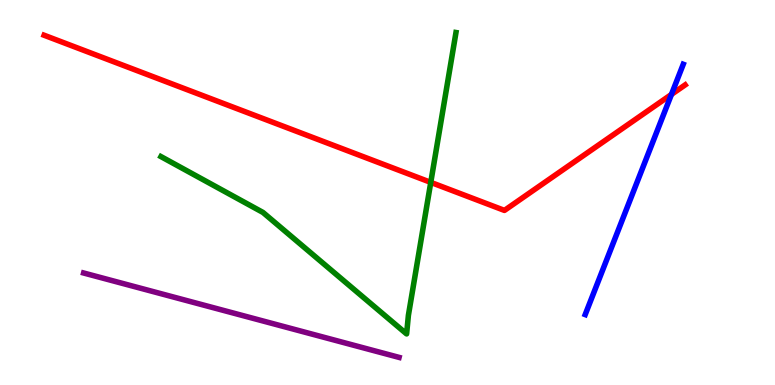[{'lines': ['blue', 'red'], 'intersections': [{'x': 8.66, 'y': 7.55}]}, {'lines': ['green', 'red'], 'intersections': [{'x': 5.56, 'y': 5.26}]}, {'lines': ['purple', 'red'], 'intersections': []}, {'lines': ['blue', 'green'], 'intersections': []}, {'lines': ['blue', 'purple'], 'intersections': []}, {'lines': ['green', 'purple'], 'intersections': []}]